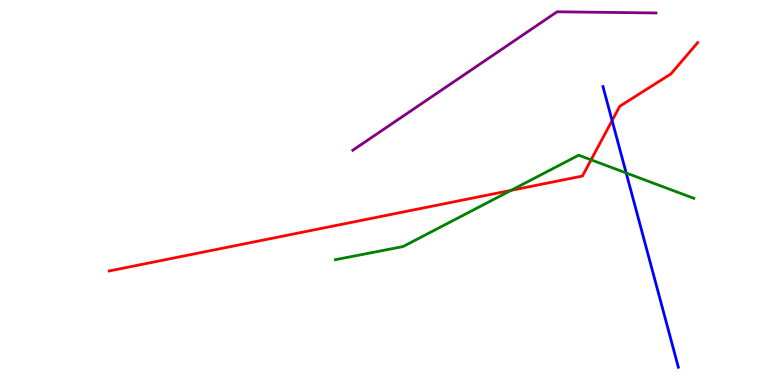[{'lines': ['blue', 'red'], 'intersections': [{'x': 7.9, 'y': 6.87}]}, {'lines': ['green', 'red'], 'intersections': [{'x': 6.59, 'y': 5.06}, {'x': 7.63, 'y': 5.85}]}, {'lines': ['purple', 'red'], 'intersections': []}, {'lines': ['blue', 'green'], 'intersections': [{'x': 8.08, 'y': 5.51}]}, {'lines': ['blue', 'purple'], 'intersections': []}, {'lines': ['green', 'purple'], 'intersections': []}]